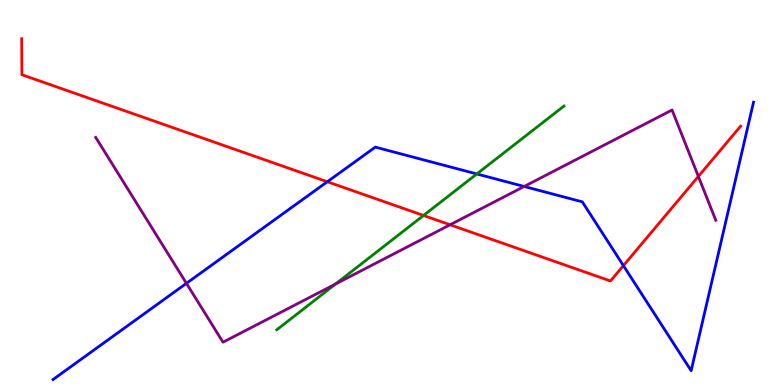[{'lines': ['blue', 'red'], 'intersections': [{'x': 4.22, 'y': 5.28}, {'x': 8.04, 'y': 3.1}]}, {'lines': ['green', 'red'], 'intersections': [{'x': 5.46, 'y': 4.4}]}, {'lines': ['purple', 'red'], 'intersections': [{'x': 5.81, 'y': 4.16}, {'x': 9.01, 'y': 5.42}]}, {'lines': ['blue', 'green'], 'intersections': [{'x': 6.15, 'y': 5.48}]}, {'lines': ['blue', 'purple'], 'intersections': [{'x': 2.41, 'y': 2.64}, {'x': 6.76, 'y': 5.16}]}, {'lines': ['green', 'purple'], 'intersections': [{'x': 4.33, 'y': 2.62}]}]